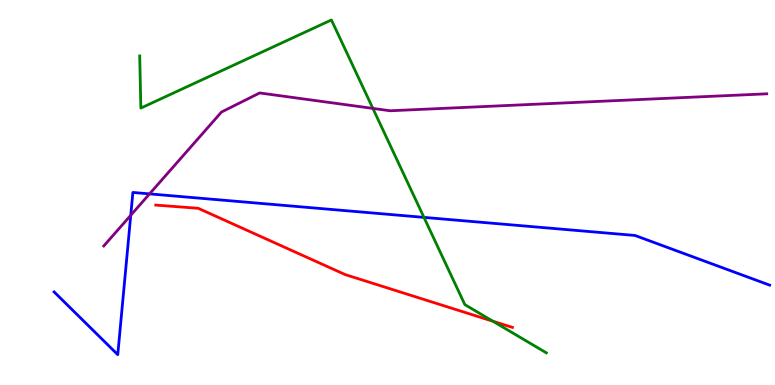[{'lines': ['blue', 'red'], 'intersections': []}, {'lines': ['green', 'red'], 'intersections': [{'x': 6.36, 'y': 1.66}]}, {'lines': ['purple', 'red'], 'intersections': []}, {'lines': ['blue', 'green'], 'intersections': [{'x': 5.47, 'y': 4.35}]}, {'lines': ['blue', 'purple'], 'intersections': [{'x': 1.69, 'y': 4.41}, {'x': 1.93, 'y': 4.96}]}, {'lines': ['green', 'purple'], 'intersections': [{'x': 4.81, 'y': 7.18}]}]